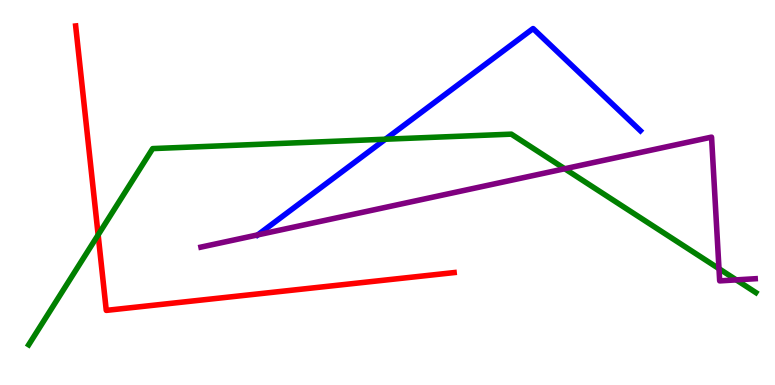[{'lines': ['blue', 'red'], 'intersections': []}, {'lines': ['green', 'red'], 'intersections': [{'x': 1.27, 'y': 3.9}]}, {'lines': ['purple', 'red'], 'intersections': []}, {'lines': ['blue', 'green'], 'intersections': [{'x': 4.97, 'y': 6.38}]}, {'lines': ['blue', 'purple'], 'intersections': [{'x': 3.33, 'y': 3.9}]}, {'lines': ['green', 'purple'], 'intersections': [{'x': 7.29, 'y': 5.62}, {'x': 9.28, 'y': 3.02}, {'x': 9.5, 'y': 2.73}]}]